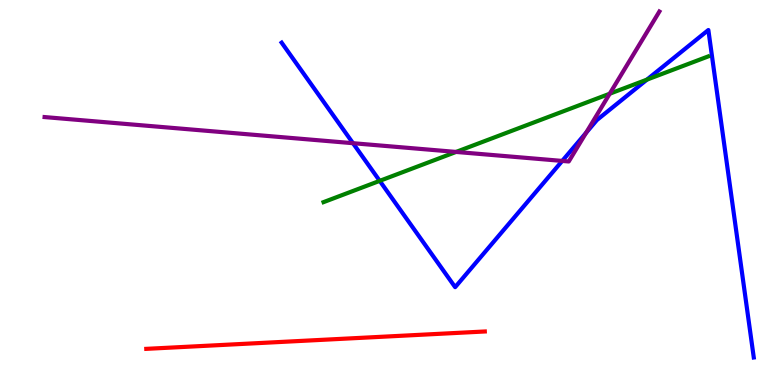[{'lines': ['blue', 'red'], 'intersections': []}, {'lines': ['green', 'red'], 'intersections': []}, {'lines': ['purple', 'red'], 'intersections': []}, {'lines': ['blue', 'green'], 'intersections': [{'x': 4.9, 'y': 5.3}, {'x': 8.35, 'y': 7.93}]}, {'lines': ['blue', 'purple'], 'intersections': [{'x': 4.55, 'y': 6.28}, {'x': 7.25, 'y': 5.82}, {'x': 7.56, 'y': 6.55}]}, {'lines': ['green', 'purple'], 'intersections': [{'x': 5.88, 'y': 6.05}, {'x': 7.87, 'y': 7.57}]}]